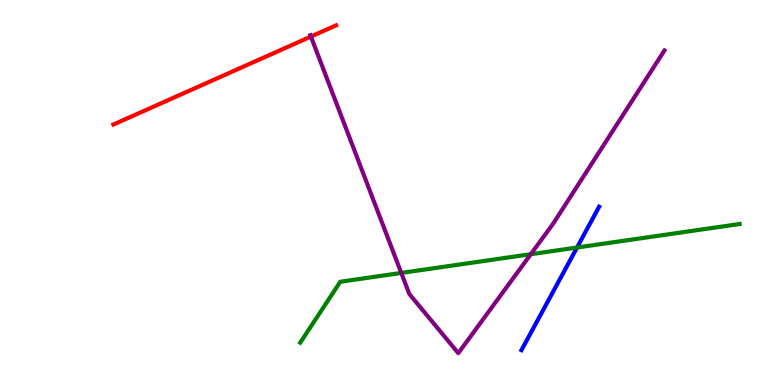[{'lines': ['blue', 'red'], 'intersections': []}, {'lines': ['green', 'red'], 'intersections': []}, {'lines': ['purple', 'red'], 'intersections': [{'x': 4.01, 'y': 9.05}]}, {'lines': ['blue', 'green'], 'intersections': [{'x': 7.45, 'y': 3.57}]}, {'lines': ['blue', 'purple'], 'intersections': []}, {'lines': ['green', 'purple'], 'intersections': [{'x': 5.18, 'y': 2.91}, {'x': 6.85, 'y': 3.4}]}]